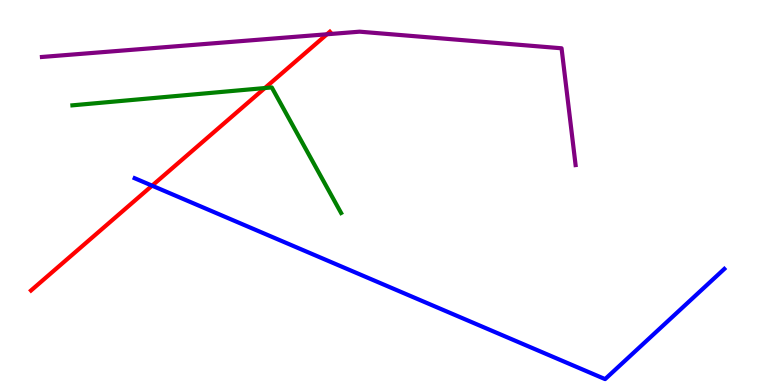[{'lines': ['blue', 'red'], 'intersections': [{'x': 1.96, 'y': 5.18}]}, {'lines': ['green', 'red'], 'intersections': [{'x': 3.42, 'y': 7.71}]}, {'lines': ['purple', 'red'], 'intersections': [{'x': 4.22, 'y': 9.11}]}, {'lines': ['blue', 'green'], 'intersections': []}, {'lines': ['blue', 'purple'], 'intersections': []}, {'lines': ['green', 'purple'], 'intersections': []}]